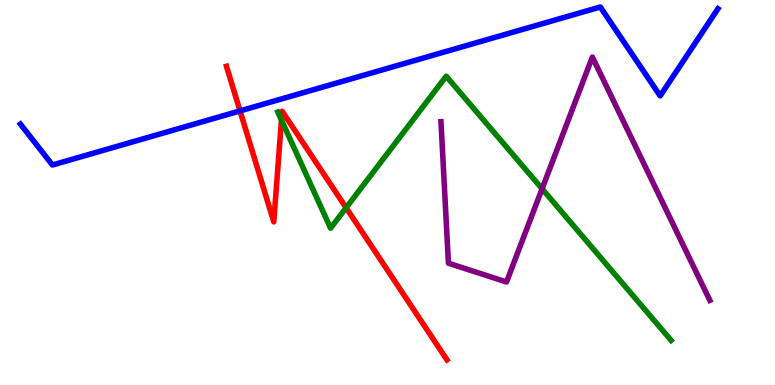[{'lines': ['blue', 'red'], 'intersections': [{'x': 3.1, 'y': 7.12}]}, {'lines': ['green', 'red'], 'intersections': [{'x': 3.63, 'y': 6.88}, {'x': 4.47, 'y': 4.6}]}, {'lines': ['purple', 'red'], 'intersections': []}, {'lines': ['blue', 'green'], 'intersections': []}, {'lines': ['blue', 'purple'], 'intersections': []}, {'lines': ['green', 'purple'], 'intersections': [{'x': 6.99, 'y': 5.1}]}]